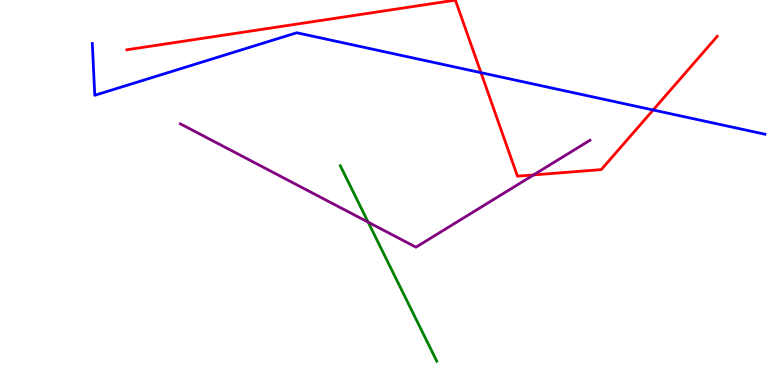[{'lines': ['blue', 'red'], 'intersections': [{'x': 6.21, 'y': 8.11}, {'x': 8.43, 'y': 7.14}]}, {'lines': ['green', 'red'], 'intersections': []}, {'lines': ['purple', 'red'], 'intersections': [{'x': 6.88, 'y': 5.46}]}, {'lines': ['blue', 'green'], 'intersections': []}, {'lines': ['blue', 'purple'], 'intersections': []}, {'lines': ['green', 'purple'], 'intersections': [{'x': 4.75, 'y': 4.23}]}]